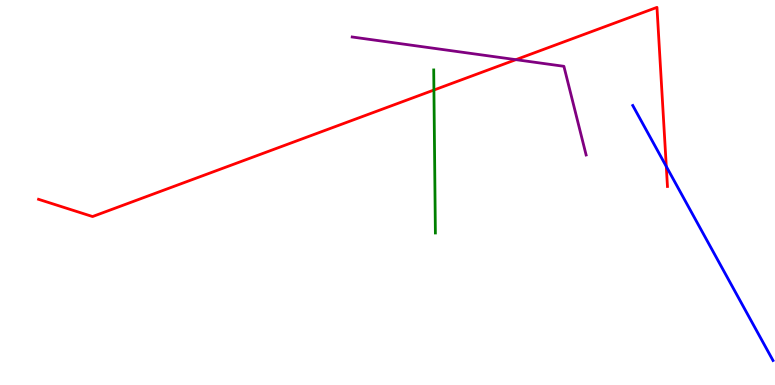[{'lines': ['blue', 'red'], 'intersections': [{'x': 8.6, 'y': 5.68}]}, {'lines': ['green', 'red'], 'intersections': [{'x': 5.6, 'y': 7.66}]}, {'lines': ['purple', 'red'], 'intersections': [{'x': 6.66, 'y': 8.45}]}, {'lines': ['blue', 'green'], 'intersections': []}, {'lines': ['blue', 'purple'], 'intersections': []}, {'lines': ['green', 'purple'], 'intersections': []}]